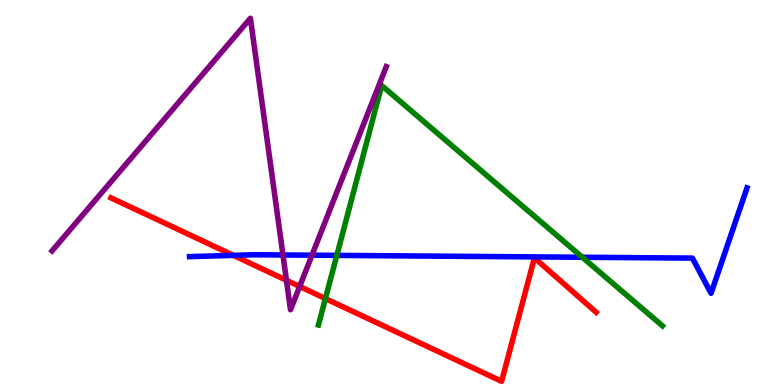[{'lines': ['blue', 'red'], 'intersections': [{'x': 3.01, 'y': 3.37}]}, {'lines': ['green', 'red'], 'intersections': [{'x': 4.2, 'y': 2.25}]}, {'lines': ['purple', 'red'], 'intersections': [{'x': 3.7, 'y': 2.72}, {'x': 3.87, 'y': 2.56}]}, {'lines': ['blue', 'green'], 'intersections': [{'x': 4.35, 'y': 3.37}, {'x': 7.51, 'y': 3.32}]}, {'lines': ['blue', 'purple'], 'intersections': [{'x': 3.65, 'y': 3.38}, {'x': 4.03, 'y': 3.37}]}, {'lines': ['green', 'purple'], 'intersections': []}]